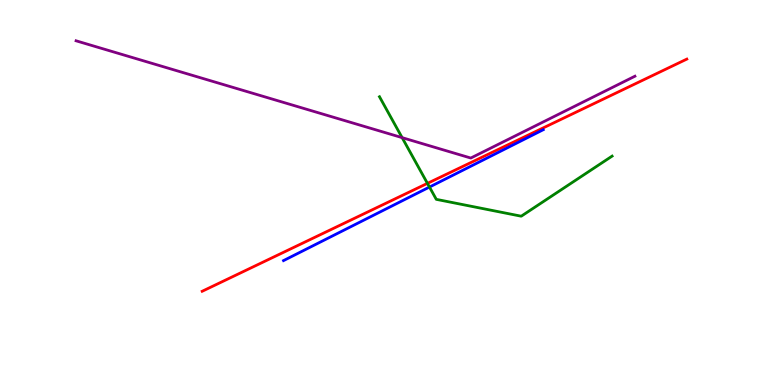[{'lines': ['blue', 'red'], 'intersections': []}, {'lines': ['green', 'red'], 'intersections': [{'x': 5.52, 'y': 5.24}]}, {'lines': ['purple', 'red'], 'intersections': []}, {'lines': ['blue', 'green'], 'intersections': [{'x': 5.54, 'y': 5.14}]}, {'lines': ['blue', 'purple'], 'intersections': []}, {'lines': ['green', 'purple'], 'intersections': [{'x': 5.19, 'y': 6.42}]}]